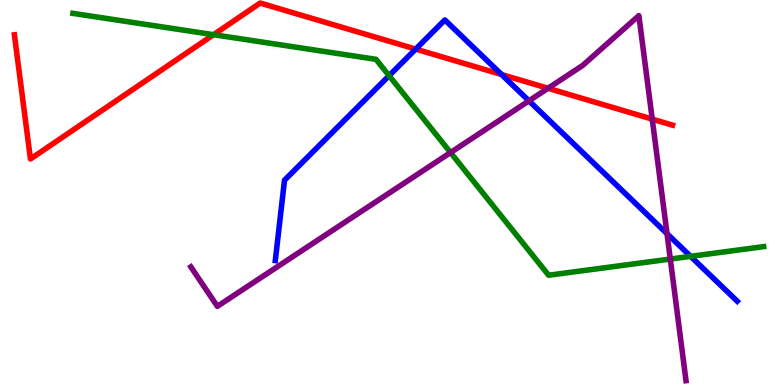[{'lines': ['blue', 'red'], 'intersections': [{'x': 5.36, 'y': 8.72}, {'x': 6.47, 'y': 8.06}]}, {'lines': ['green', 'red'], 'intersections': [{'x': 2.76, 'y': 9.1}]}, {'lines': ['purple', 'red'], 'intersections': [{'x': 7.07, 'y': 7.71}, {'x': 8.42, 'y': 6.91}]}, {'lines': ['blue', 'green'], 'intersections': [{'x': 5.02, 'y': 8.03}, {'x': 8.91, 'y': 3.34}]}, {'lines': ['blue', 'purple'], 'intersections': [{'x': 6.83, 'y': 7.38}, {'x': 8.61, 'y': 3.93}]}, {'lines': ['green', 'purple'], 'intersections': [{'x': 5.81, 'y': 6.04}, {'x': 8.65, 'y': 3.27}]}]